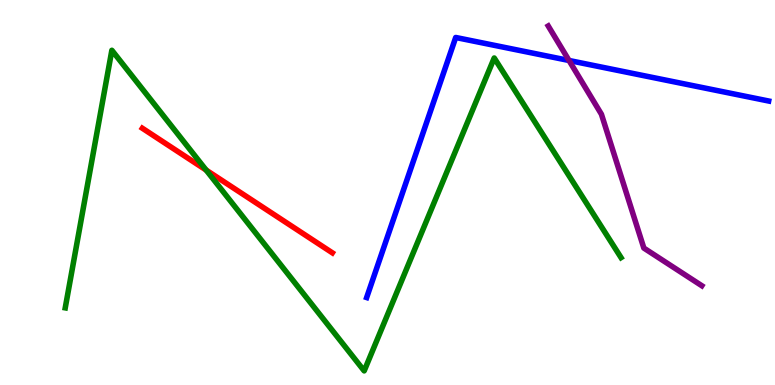[{'lines': ['blue', 'red'], 'intersections': []}, {'lines': ['green', 'red'], 'intersections': [{'x': 2.66, 'y': 5.58}]}, {'lines': ['purple', 'red'], 'intersections': []}, {'lines': ['blue', 'green'], 'intersections': []}, {'lines': ['blue', 'purple'], 'intersections': [{'x': 7.34, 'y': 8.43}]}, {'lines': ['green', 'purple'], 'intersections': []}]